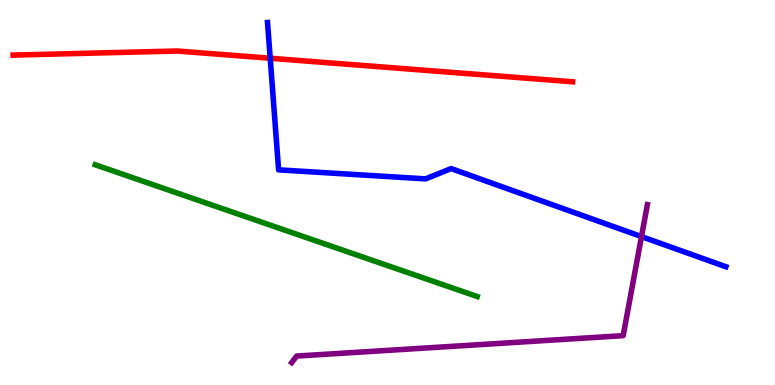[{'lines': ['blue', 'red'], 'intersections': [{'x': 3.49, 'y': 8.49}]}, {'lines': ['green', 'red'], 'intersections': []}, {'lines': ['purple', 'red'], 'intersections': []}, {'lines': ['blue', 'green'], 'intersections': []}, {'lines': ['blue', 'purple'], 'intersections': [{'x': 8.28, 'y': 3.85}]}, {'lines': ['green', 'purple'], 'intersections': []}]